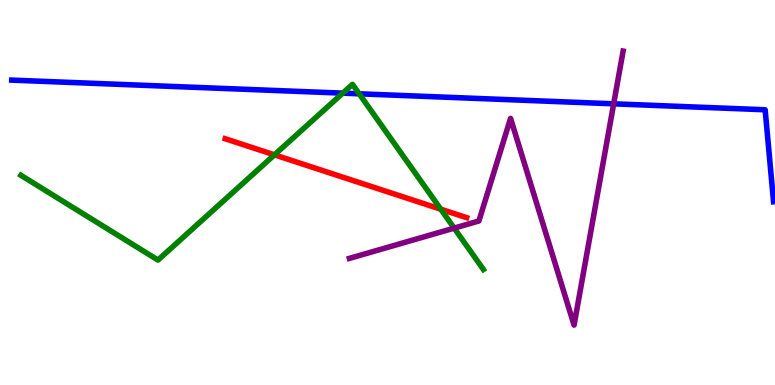[{'lines': ['blue', 'red'], 'intersections': []}, {'lines': ['green', 'red'], 'intersections': [{'x': 3.54, 'y': 5.98}, {'x': 5.69, 'y': 4.57}]}, {'lines': ['purple', 'red'], 'intersections': []}, {'lines': ['blue', 'green'], 'intersections': [{'x': 4.42, 'y': 7.58}, {'x': 4.63, 'y': 7.56}]}, {'lines': ['blue', 'purple'], 'intersections': [{'x': 7.92, 'y': 7.3}]}, {'lines': ['green', 'purple'], 'intersections': [{'x': 5.86, 'y': 4.07}]}]